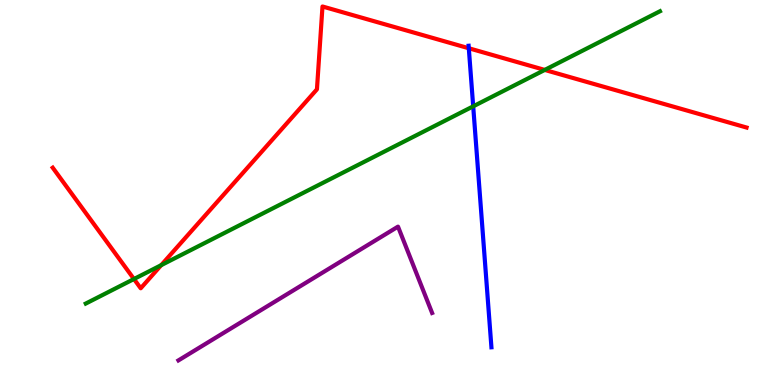[{'lines': ['blue', 'red'], 'intersections': [{'x': 6.05, 'y': 8.75}]}, {'lines': ['green', 'red'], 'intersections': [{'x': 1.73, 'y': 2.75}, {'x': 2.08, 'y': 3.11}, {'x': 7.03, 'y': 8.18}]}, {'lines': ['purple', 'red'], 'intersections': []}, {'lines': ['blue', 'green'], 'intersections': [{'x': 6.11, 'y': 7.24}]}, {'lines': ['blue', 'purple'], 'intersections': []}, {'lines': ['green', 'purple'], 'intersections': []}]